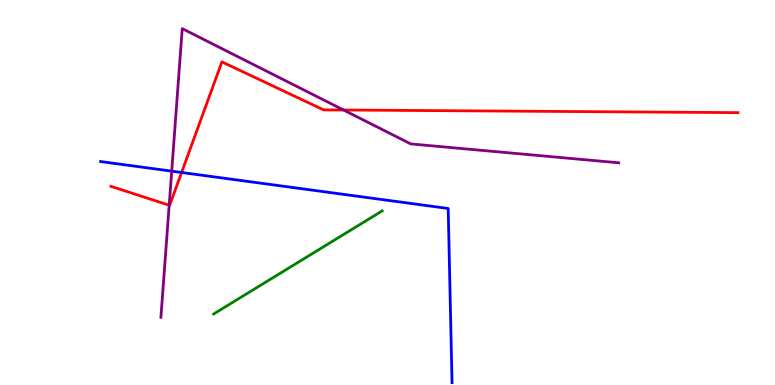[{'lines': ['blue', 'red'], 'intersections': [{'x': 2.34, 'y': 5.52}]}, {'lines': ['green', 'red'], 'intersections': []}, {'lines': ['purple', 'red'], 'intersections': [{'x': 2.18, 'y': 4.67}, {'x': 4.43, 'y': 7.14}]}, {'lines': ['blue', 'green'], 'intersections': []}, {'lines': ['blue', 'purple'], 'intersections': [{'x': 2.22, 'y': 5.55}]}, {'lines': ['green', 'purple'], 'intersections': []}]